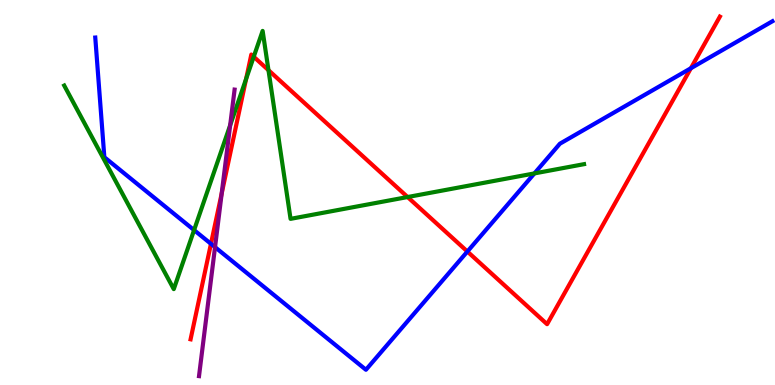[{'lines': ['blue', 'red'], 'intersections': [{'x': 2.72, 'y': 3.67}, {'x': 6.03, 'y': 3.47}, {'x': 8.91, 'y': 8.23}]}, {'lines': ['green', 'red'], 'intersections': [{'x': 3.18, 'y': 7.95}, {'x': 3.27, 'y': 8.53}, {'x': 3.46, 'y': 8.18}, {'x': 5.26, 'y': 4.88}]}, {'lines': ['purple', 'red'], 'intersections': [{'x': 2.86, 'y': 4.98}]}, {'lines': ['blue', 'green'], 'intersections': [{'x': 2.5, 'y': 4.02}, {'x': 6.9, 'y': 5.5}]}, {'lines': ['blue', 'purple'], 'intersections': [{'x': 2.77, 'y': 3.58}]}, {'lines': ['green', 'purple'], 'intersections': [{'x': 2.97, 'y': 6.75}]}]